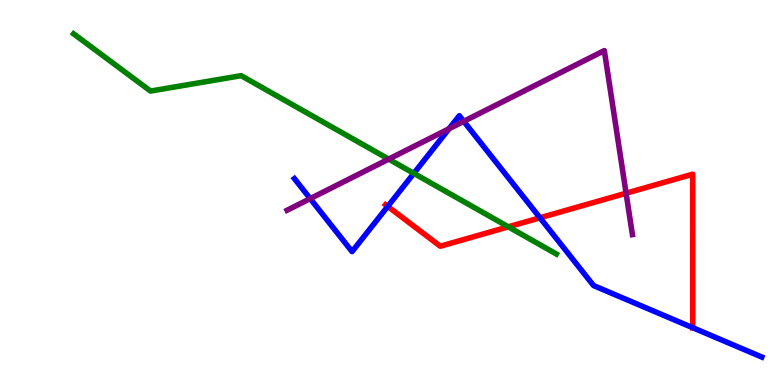[{'lines': ['blue', 'red'], 'intersections': [{'x': 5.0, 'y': 4.64}, {'x': 6.97, 'y': 4.34}, {'x': 8.94, 'y': 1.49}]}, {'lines': ['green', 'red'], 'intersections': [{'x': 6.56, 'y': 4.11}]}, {'lines': ['purple', 'red'], 'intersections': [{'x': 8.08, 'y': 4.98}]}, {'lines': ['blue', 'green'], 'intersections': [{'x': 5.34, 'y': 5.5}]}, {'lines': ['blue', 'purple'], 'intersections': [{'x': 4.0, 'y': 4.84}, {'x': 5.79, 'y': 6.66}, {'x': 5.98, 'y': 6.85}]}, {'lines': ['green', 'purple'], 'intersections': [{'x': 5.02, 'y': 5.87}]}]